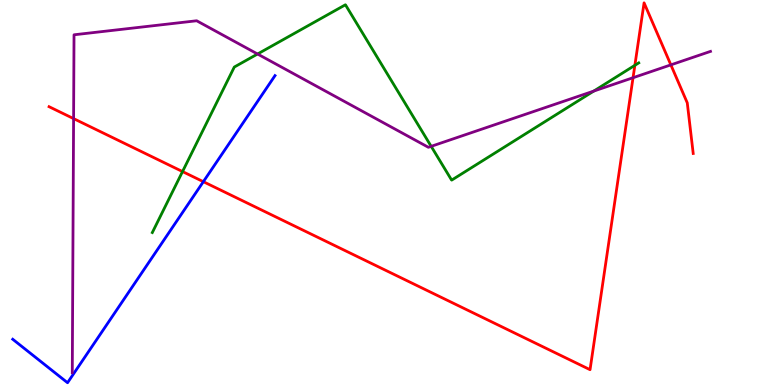[{'lines': ['blue', 'red'], 'intersections': [{'x': 2.62, 'y': 5.28}]}, {'lines': ['green', 'red'], 'intersections': [{'x': 2.36, 'y': 5.54}, {'x': 8.19, 'y': 8.3}]}, {'lines': ['purple', 'red'], 'intersections': [{'x': 0.95, 'y': 6.92}, {'x': 8.17, 'y': 7.98}, {'x': 8.66, 'y': 8.32}]}, {'lines': ['blue', 'green'], 'intersections': []}, {'lines': ['blue', 'purple'], 'intersections': []}, {'lines': ['green', 'purple'], 'intersections': [{'x': 3.32, 'y': 8.6}, {'x': 5.56, 'y': 6.2}, {'x': 7.66, 'y': 7.63}]}]